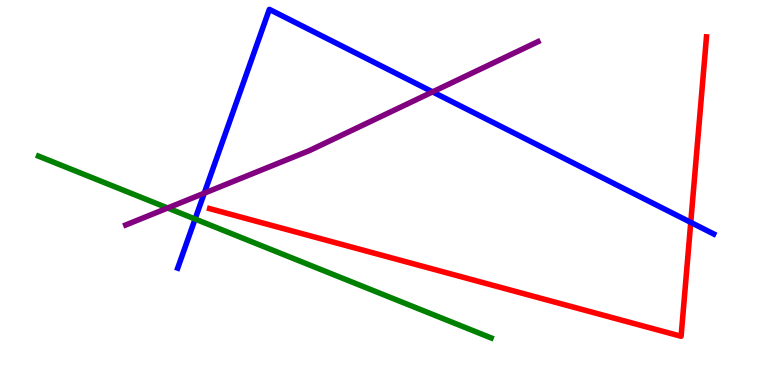[{'lines': ['blue', 'red'], 'intersections': [{'x': 8.91, 'y': 4.22}]}, {'lines': ['green', 'red'], 'intersections': []}, {'lines': ['purple', 'red'], 'intersections': []}, {'lines': ['blue', 'green'], 'intersections': [{'x': 2.52, 'y': 4.31}]}, {'lines': ['blue', 'purple'], 'intersections': [{'x': 2.64, 'y': 4.98}, {'x': 5.58, 'y': 7.61}]}, {'lines': ['green', 'purple'], 'intersections': [{'x': 2.16, 'y': 4.6}]}]